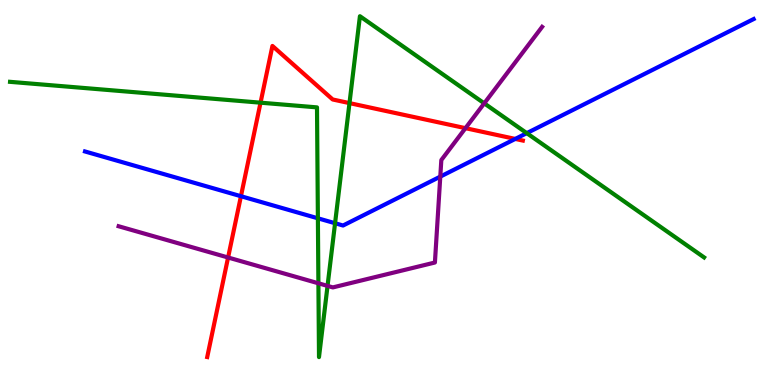[{'lines': ['blue', 'red'], 'intersections': [{'x': 3.11, 'y': 4.9}, {'x': 6.65, 'y': 6.39}]}, {'lines': ['green', 'red'], 'intersections': [{'x': 3.36, 'y': 7.33}, {'x': 4.51, 'y': 7.32}]}, {'lines': ['purple', 'red'], 'intersections': [{'x': 2.94, 'y': 3.31}, {'x': 6.01, 'y': 6.67}]}, {'lines': ['blue', 'green'], 'intersections': [{'x': 4.1, 'y': 4.33}, {'x': 4.32, 'y': 4.2}, {'x': 6.8, 'y': 6.54}]}, {'lines': ['blue', 'purple'], 'intersections': [{'x': 5.68, 'y': 5.41}]}, {'lines': ['green', 'purple'], 'intersections': [{'x': 4.11, 'y': 2.64}, {'x': 4.23, 'y': 2.57}, {'x': 6.25, 'y': 7.32}]}]